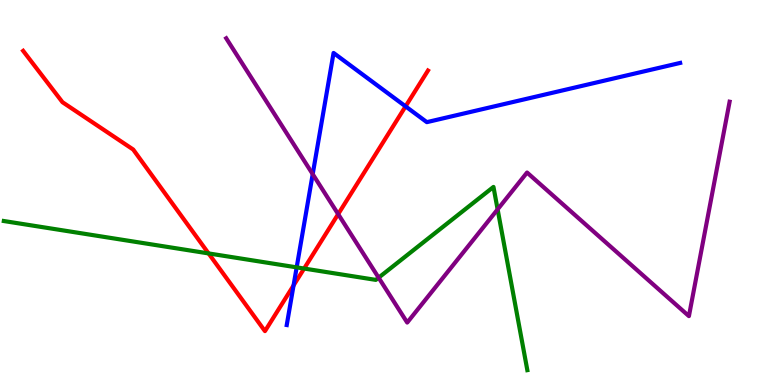[{'lines': ['blue', 'red'], 'intersections': [{'x': 3.79, 'y': 2.59}, {'x': 5.23, 'y': 7.24}]}, {'lines': ['green', 'red'], 'intersections': [{'x': 2.69, 'y': 3.42}, {'x': 3.92, 'y': 3.02}]}, {'lines': ['purple', 'red'], 'intersections': [{'x': 4.36, 'y': 4.44}]}, {'lines': ['blue', 'green'], 'intersections': [{'x': 3.83, 'y': 3.06}]}, {'lines': ['blue', 'purple'], 'intersections': [{'x': 4.03, 'y': 5.48}]}, {'lines': ['green', 'purple'], 'intersections': [{'x': 4.89, 'y': 2.79}, {'x': 6.42, 'y': 4.56}]}]